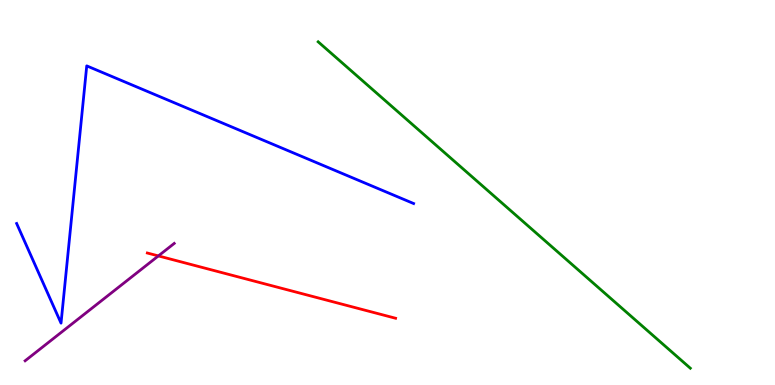[{'lines': ['blue', 'red'], 'intersections': []}, {'lines': ['green', 'red'], 'intersections': []}, {'lines': ['purple', 'red'], 'intersections': [{'x': 2.04, 'y': 3.35}]}, {'lines': ['blue', 'green'], 'intersections': []}, {'lines': ['blue', 'purple'], 'intersections': []}, {'lines': ['green', 'purple'], 'intersections': []}]